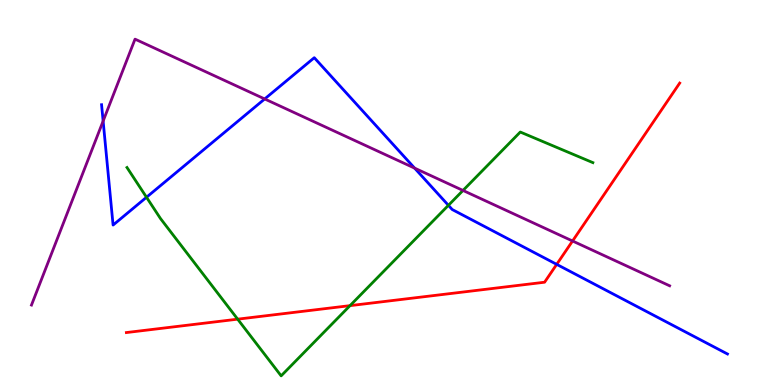[{'lines': ['blue', 'red'], 'intersections': [{'x': 7.18, 'y': 3.13}]}, {'lines': ['green', 'red'], 'intersections': [{'x': 3.07, 'y': 1.71}, {'x': 4.52, 'y': 2.06}]}, {'lines': ['purple', 'red'], 'intersections': [{'x': 7.39, 'y': 3.74}]}, {'lines': ['blue', 'green'], 'intersections': [{'x': 1.89, 'y': 4.88}, {'x': 5.79, 'y': 4.67}]}, {'lines': ['blue', 'purple'], 'intersections': [{'x': 1.33, 'y': 6.86}, {'x': 3.42, 'y': 7.43}, {'x': 5.35, 'y': 5.63}]}, {'lines': ['green', 'purple'], 'intersections': [{'x': 5.97, 'y': 5.05}]}]